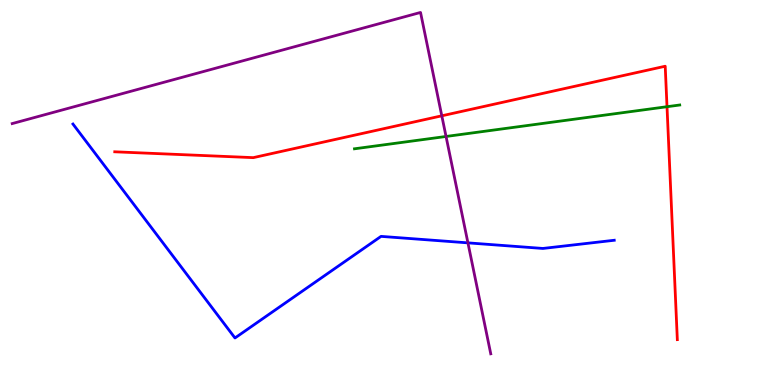[{'lines': ['blue', 'red'], 'intersections': []}, {'lines': ['green', 'red'], 'intersections': [{'x': 8.61, 'y': 7.23}]}, {'lines': ['purple', 'red'], 'intersections': [{'x': 5.7, 'y': 6.99}]}, {'lines': ['blue', 'green'], 'intersections': []}, {'lines': ['blue', 'purple'], 'intersections': [{'x': 6.04, 'y': 3.69}]}, {'lines': ['green', 'purple'], 'intersections': [{'x': 5.76, 'y': 6.46}]}]